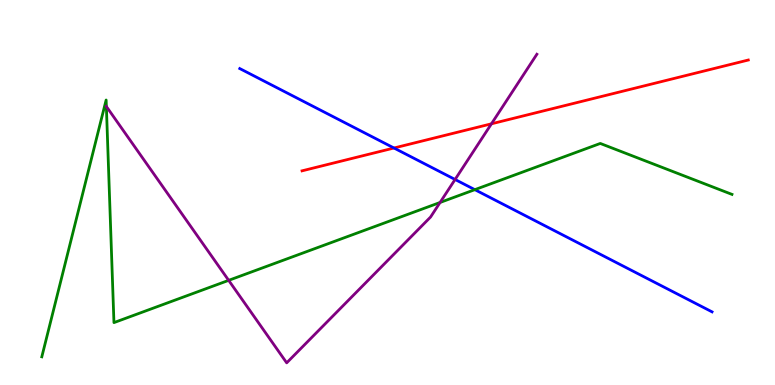[{'lines': ['blue', 'red'], 'intersections': [{'x': 5.08, 'y': 6.16}]}, {'lines': ['green', 'red'], 'intersections': []}, {'lines': ['purple', 'red'], 'intersections': [{'x': 6.34, 'y': 6.78}]}, {'lines': ['blue', 'green'], 'intersections': [{'x': 6.13, 'y': 5.07}]}, {'lines': ['blue', 'purple'], 'intersections': [{'x': 5.87, 'y': 5.34}]}, {'lines': ['green', 'purple'], 'intersections': [{'x': 1.37, 'y': 7.23}, {'x': 2.95, 'y': 2.72}, {'x': 5.68, 'y': 4.74}]}]